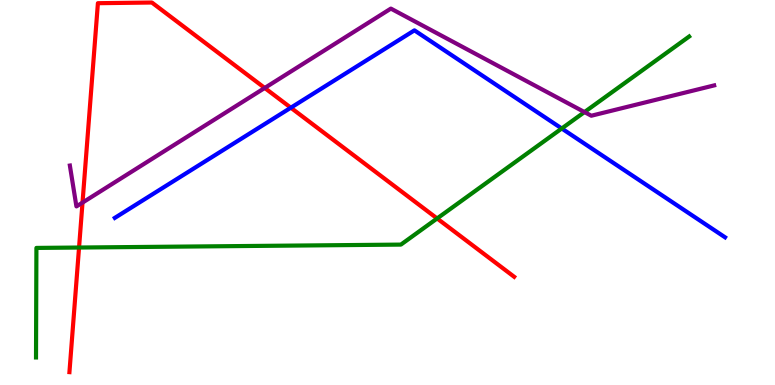[{'lines': ['blue', 'red'], 'intersections': [{'x': 3.75, 'y': 7.2}]}, {'lines': ['green', 'red'], 'intersections': [{'x': 1.02, 'y': 3.57}, {'x': 5.64, 'y': 4.33}]}, {'lines': ['purple', 'red'], 'intersections': [{'x': 1.06, 'y': 4.74}, {'x': 3.42, 'y': 7.72}]}, {'lines': ['blue', 'green'], 'intersections': [{'x': 7.25, 'y': 6.66}]}, {'lines': ['blue', 'purple'], 'intersections': []}, {'lines': ['green', 'purple'], 'intersections': [{'x': 7.54, 'y': 7.09}]}]